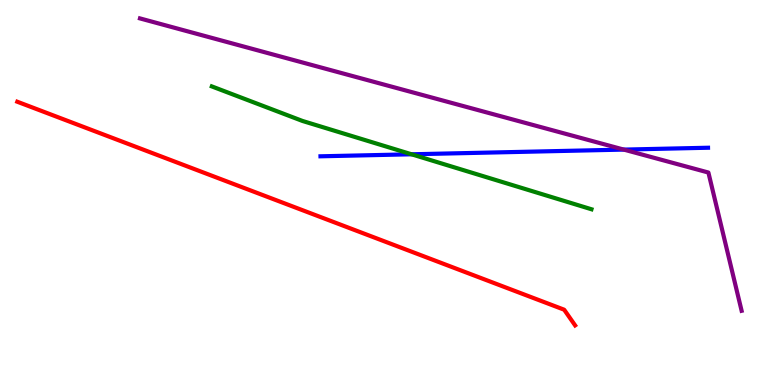[{'lines': ['blue', 'red'], 'intersections': []}, {'lines': ['green', 'red'], 'intersections': []}, {'lines': ['purple', 'red'], 'intersections': []}, {'lines': ['blue', 'green'], 'intersections': [{'x': 5.31, 'y': 5.99}]}, {'lines': ['blue', 'purple'], 'intersections': [{'x': 8.05, 'y': 6.11}]}, {'lines': ['green', 'purple'], 'intersections': []}]